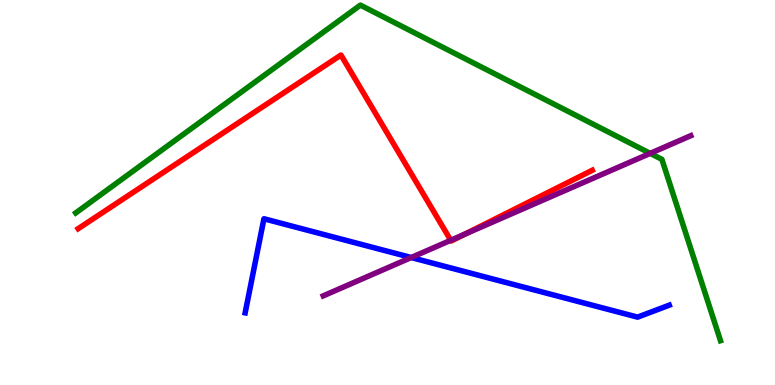[{'lines': ['blue', 'red'], 'intersections': []}, {'lines': ['green', 'red'], 'intersections': []}, {'lines': ['purple', 'red'], 'intersections': [{'x': 5.82, 'y': 3.76}, {'x': 6.0, 'y': 3.92}]}, {'lines': ['blue', 'green'], 'intersections': []}, {'lines': ['blue', 'purple'], 'intersections': [{'x': 5.31, 'y': 3.31}]}, {'lines': ['green', 'purple'], 'intersections': [{'x': 8.39, 'y': 6.02}]}]